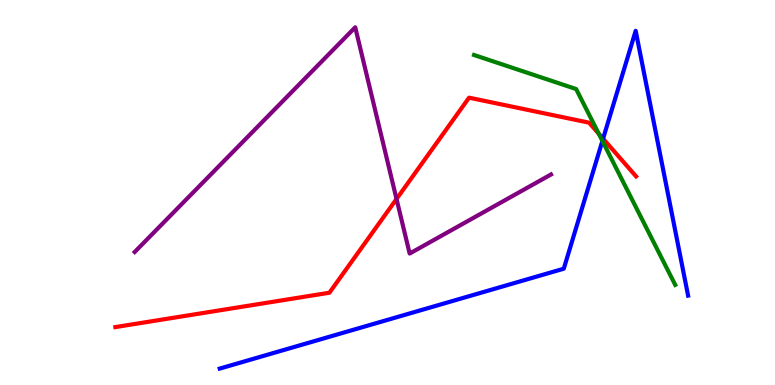[{'lines': ['blue', 'red'], 'intersections': [{'x': 7.78, 'y': 6.4}]}, {'lines': ['green', 'red'], 'intersections': [{'x': 7.73, 'y': 6.53}]}, {'lines': ['purple', 'red'], 'intersections': [{'x': 5.12, 'y': 4.83}]}, {'lines': ['blue', 'green'], 'intersections': [{'x': 7.77, 'y': 6.34}]}, {'lines': ['blue', 'purple'], 'intersections': []}, {'lines': ['green', 'purple'], 'intersections': []}]